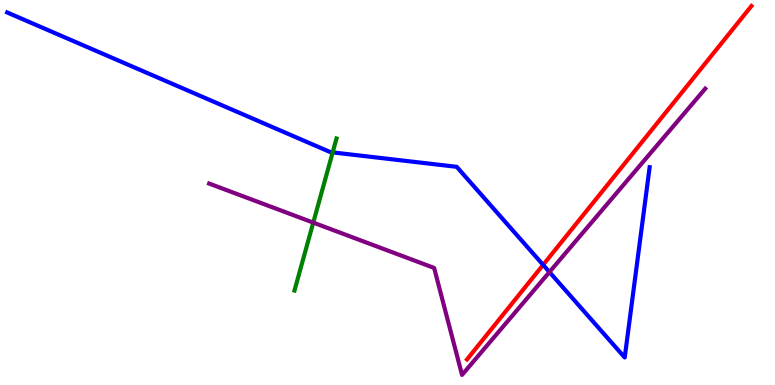[{'lines': ['blue', 'red'], 'intersections': [{'x': 7.01, 'y': 3.12}]}, {'lines': ['green', 'red'], 'intersections': []}, {'lines': ['purple', 'red'], 'intersections': []}, {'lines': ['blue', 'green'], 'intersections': [{'x': 4.29, 'y': 6.04}]}, {'lines': ['blue', 'purple'], 'intersections': [{'x': 7.09, 'y': 2.93}]}, {'lines': ['green', 'purple'], 'intersections': [{'x': 4.04, 'y': 4.22}]}]